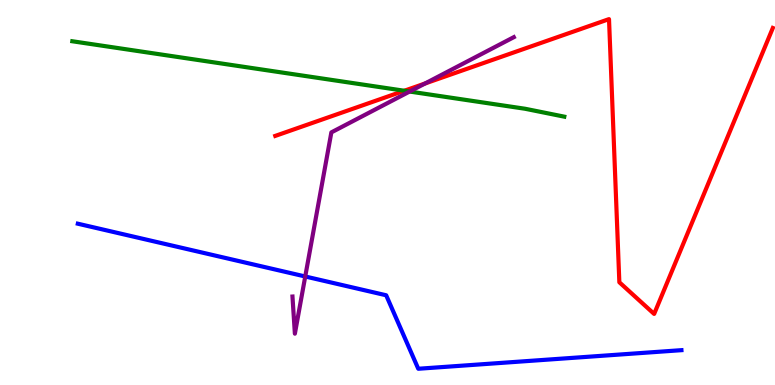[{'lines': ['blue', 'red'], 'intersections': []}, {'lines': ['green', 'red'], 'intersections': [{'x': 5.22, 'y': 7.64}]}, {'lines': ['purple', 'red'], 'intersections': [{'x': 5.48, 'y': 7.83}]}, {'lines': ['blue', 'green'], 'intersections': []}, {'lines': ['blue', 'purple'], 'intersections': [{'x': 3.94, 'y': 2.82}]}, {'lines': ['green', 'purple'], 'intersections': [{'x': 5.29, 'y': 7.62}]}]